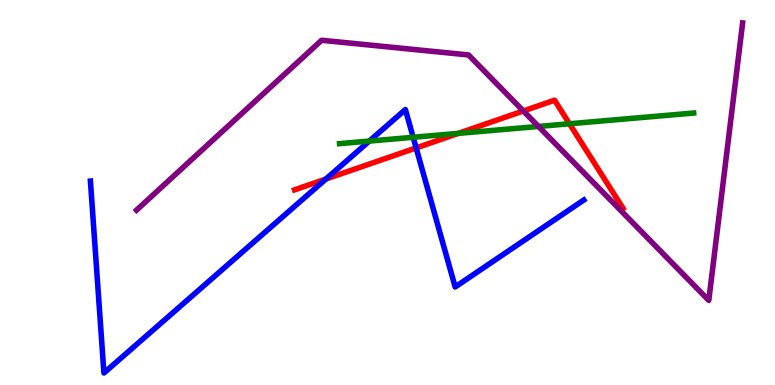[{'lines': ['blue', 'red'], 'intersections': [{'x': 4.2, 'y': 5.35}, {'x': 5.37, 'y': 6.16}]}, {'lines': ['green', 'red'], 'intersections': [{'x': 5.91, 'y': 6.54}, {'x': 7.35, 'y': 6.79}]}, {'lines': ['purple', 'red'], 'intersections': [{'x': 6.75, 'y': 7.12}]}, {'lines': ['blue', 'green'], 'intersections': [{'x': 4.77, 'y': 6.34}, {'x': 5.33, 'y': 6.43}]}, {'lines': ['blue', 'purple'], 'intersections': []}, {'lines': ['green', 'purple'], 'intersections': [{'x': 6.95, 'y': 6.72}]}]